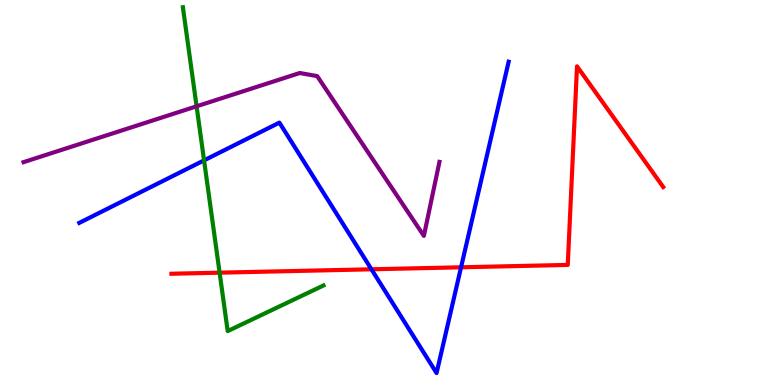[{'lines': ['blue', 'red'], 'intersections': [{'x': 4.79, 'y': 3.01}, {'x': 5.95, 'y': 3.06}]}, {'lines': ['green', 'red'], 'intersections': [{'x': 2.83, 'y': 2.92}]}, {'lines': ['purple', 'red'], 'intersections': []}, {'lines': ['blue', 'green'], 'intersections': [{'x': 2.63, 'y': 5.83}]}, {'lines': ['blue', 'purple'], 'intersections': []}, {'lines': ['green', 'purple'], 'intersections': [{'x': 2.54, 'y': 7.24}]}]